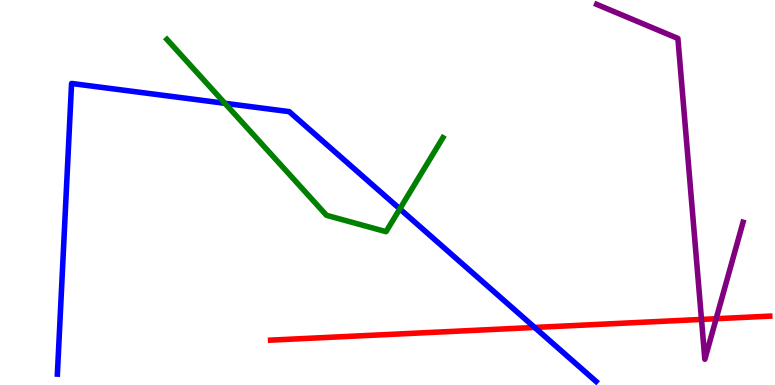[{'lines': ['blue', 'red'], 'intersections': [{'x': 6.9, 'y': 1.49}]}, {'lines': ['green', 'red'], 'intersections': []}, {'lines': ['purple', 'red'], 'intersections': [{'x': 9.05, 'y': 1.7}, {'x': 9.24, 'y': 1.72}]}, {'lines': ['blue', 'green'], 'intersections': [{'x': 2.9, 'y': 7.32}, {'x': 5.16, 'y': 4.57}]}, {'lines': ['blue', 'purple'], 'intersections': []}, {'lines': ['green', 'purple'], 'intersections': []}]